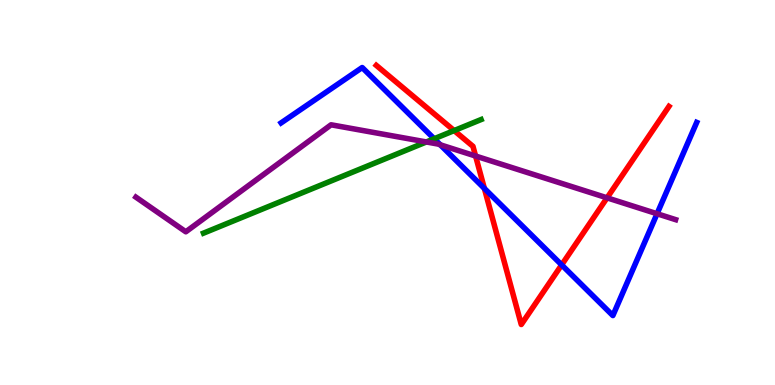[{'lines': ['blue', 'red'], 'intersections': [{'x': 6.25, 'y': 5.11}, {'x': 7.25, 'y': 3.12}]}, {'lines': ['green', 'red'], 'intersections': [{'x': 5.86, 'y': 6.61}]}, {'lines': ['purple', 'red'], 'intersections': [{'x': 6.14, 'y': 5.95}, {'x': 7.83, 'y': 4.86}]}, {'lines': ['blue', 'green'], 'intersections': [{'x': 5.6, 'y': 6.4}]}, {'lines': ['blue', 'purple'], 'intersections': [{'x': 5.68, 'y': 6.24}, {'x': 8.48, 'y': 4.45}]}, {'lines': ['green', 'purple'], 'intersections': [{'x': 5.5, 'y': 6.31}]}]